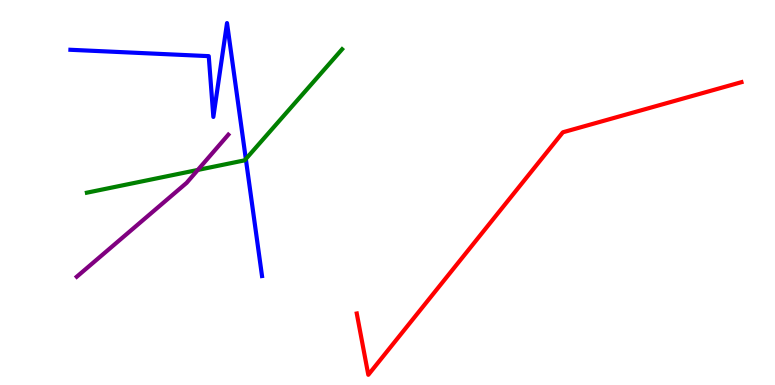[{'lines': ['blue', 'red'], 'intersections': []}, {'lines': ['green', 'red'], 'intersections': []}, {'lines': ['purple', 'red'], 'intersections': []}, {'lines': ['blue', 'green'], 'intersections': [{'x': 3.17, 'y': 5.87}]}, {'lines': ['blue', 'purple'], 'intersections': []}, {'lines': ['green', 'purple'], 'intersections': [{'x': 2.55, 'y': 5.59}]}]